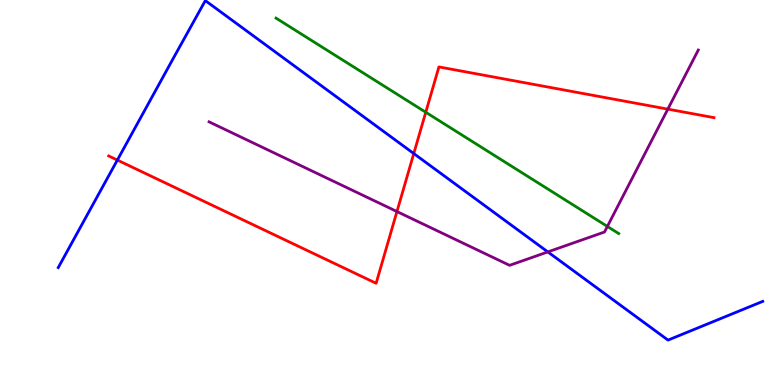[{'lines': ['blue', 'red'], 'intersections': [{'x': 1.51, 'y': 5.84}, {'x': 5.34, 'y': 6.01}]}, {'lines': ['green', 'red'], 'intersections': [{'x': 5.49, 'y': 7.08}]}, {'lines': ['purple', 'red'], 'intersections': [{'x': 5.12, 'y': 4.51}, {'x': 8.62, 'y': 7.17}]}, {'lines': ['blue', 'green'], 'intersections': []}, {'lines': ['blue', 'purple'], 'intersections': [{'x': 7.07, 'y': 3.46}]}, {'lines': ['green', 'purple'], 'intersections': [{'x': 7.84, 'y': 4.12}]}]